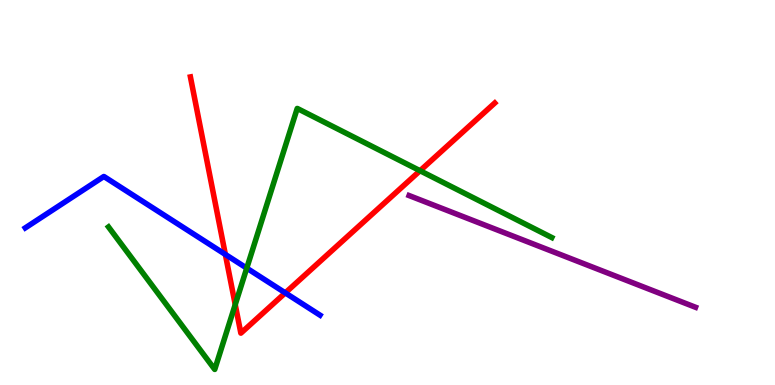[{'lines': ['blue', 'red'], 'intersections': [{'x': 2.91, 'y': 3.39}, {'x': 3.68, 'y': 2.39}]}, {'lines': ['green', 'red'], 'intersections': [{'x': 3.04, 'y': 2.09}, {'x': 5.42, 'y': 5.57}]}, {'lines': ['purple', 'red'], 'intersections': []}, {'lines': ['blue', 'green'], 'intersections': [{'x': 3.18, 'y': 3.03}]}, {'lines': ['blue', 'purple'], 'intersections': []}, {'lines': ['green', 'purple'], 'intersections': []}]